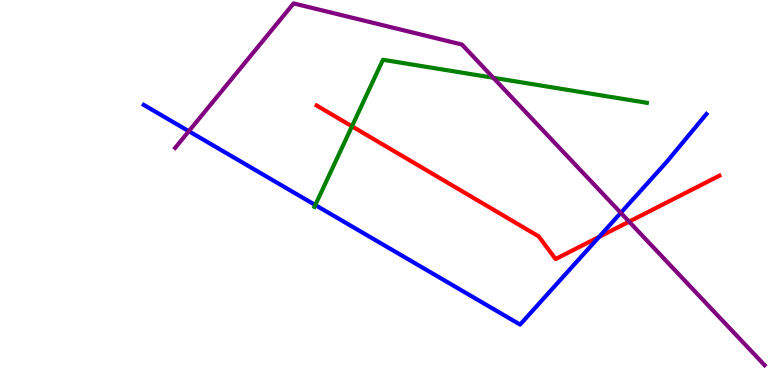[{'lines': ['blue', 'red'], 'intersections': [{'x': 7.73, 'y': 3.85}]}, {'lines': ['green', 'red'], 'intersections': [{'x': 4.54, 'y': 6.72}]}, {'lines': ['purple', 'red'], 'intersections': [{'x': 8.12, 'y': 4.24}]}, {'lines': ['blue', 'green'], 'intersections': [{'x': 4.07, 'y': 4.67}]}, {'lines': ['blue', 'purple'], 'intersections': [{'x': 2.44, 'y': 6.59}, {'x': 8.01, 'y': 4.47}]}, {'lines': ['green', 'purple'], 'intersections': [{'x': 6.36, 'y': 7.98}]}]